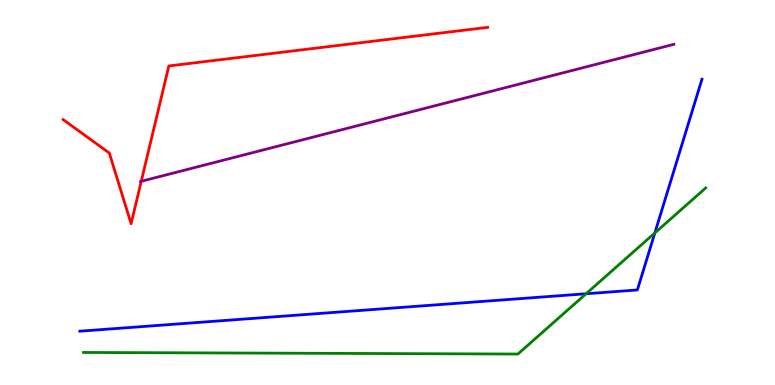[{'lines': ['blue', 'red'], 'intersections': []}, {'lines': ['green', 'red'], 'intersections': []}, {'lines': ['purple', 'red'], 'intersections': [{'x': 1.82, 'y': 5.29}]}, {'lines': ['blue', 'green'], 'intersections': [{'x': 7.56, 'y': 2.37}, {'x': 8.45, 'y': 3.95}]}, {'lines': ['blue', 'purple'], 'intersections': []}, {'lines': ['green', 'purple'], 'intersections': []}]